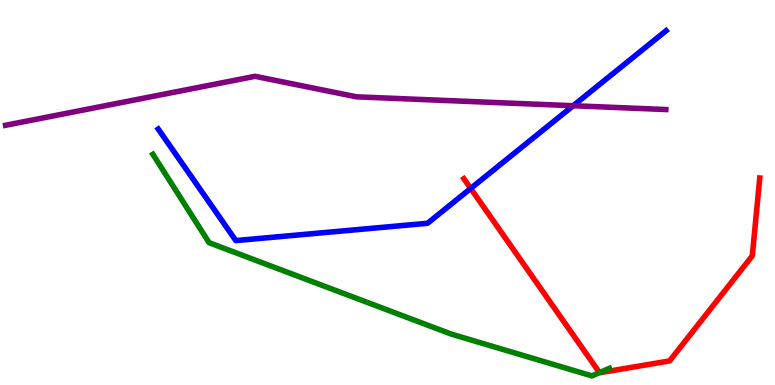[{'lines': ['blue', 'red'], 'intersections': [{'x': 6.07, 'y': 5.11}]}, {'lines': ['green', 'red'], 'intersections': [{'x': 7.74, 'y': 0.321}]}, {'lines': ['purple', 'red'], 'intersections': []}, {'lines': ['blue', 'green'], 'intersections': []}, {'lines': ['blue', 'purple'], 'intersections': [{'x': 7.4, 'y': 7.25}]}, {'lines': ['green', 'purple'], 'intersections': []}]